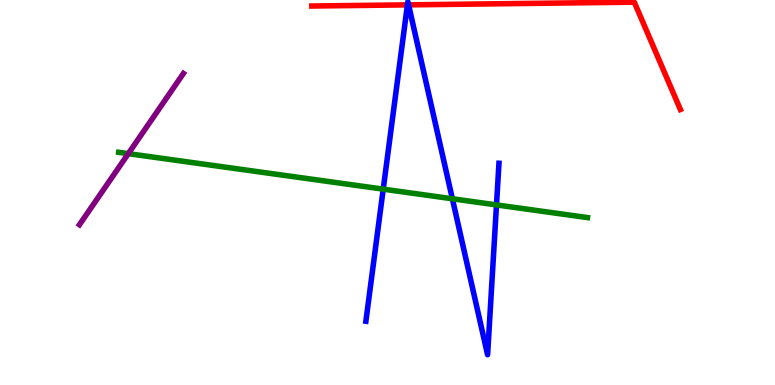[{'lines': ['blue', 'red'], 'intersections': [{'x': 5.26, 'y': 9.87}, {'x': 5.27, 'y': 9.87}]}, {'lines': ['green', 'red'], 'intersections': []}, {'lines': ['purple', 'red'], 'intersections': []}, {'lines': ['blue', 'green'], 'intersections': [{'x': 4.94, 'y': 5.09}, {'x': 5.84, 'y': 4.84}, {'x': 6.41, 'y': 4.68}]}, {'lines': ['blue', 'purple'], 'intersections': []}, {'lines': ['green', 'purple'], 'intersections': [{'x': 1.66, 'y': 6.01}]}]